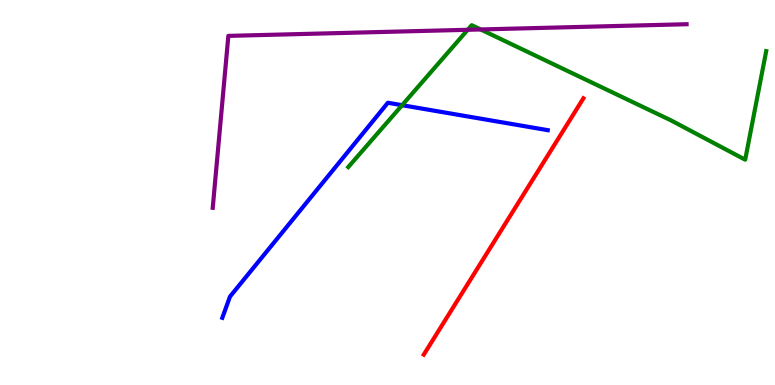[{'lines': ['blue', 'red'], 'intersections': []}, {'lines': ['green', 'red'], 'intersections': []}, {'lines': ['purple', 'red'], 'intersections': []}, {'lines': ['blue', 'green'], 'intersections': [{'x': 5.19, 'y': 7.27}]}, {'lines': ['blue', 'purple'], 'intersections': []}, {'lines': ['green', 'purple'], 'intersections': [{'x': 6.04, 'y': 9.23}, {'x': 6.2, 'y': 9.23}]}]